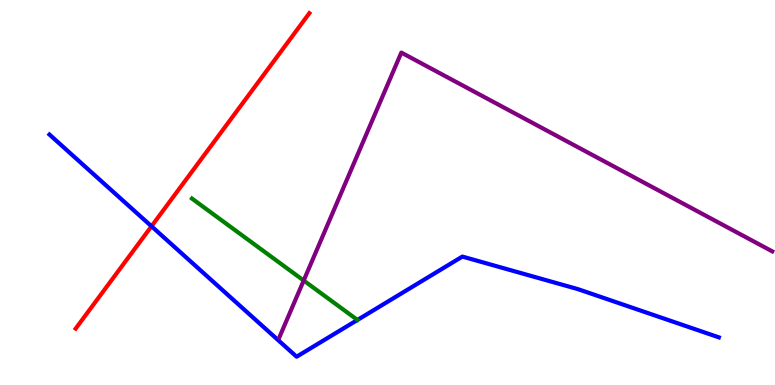[{'lines': ['blue', 'red'], 'intersections': [{'x': 1.95, 'y': 4.12}]}, {'lines': ['green', 'red'], 'intersections': []}, {'lines': ['purple', 'red'], 'intersections': []}, {'lines': ['blue', 'green'], 'intersections': [{'x': 4.61, 'y': 1.69}]}, {'lines': ['blue', 'purple'], 'intersections': []}, {'lines': ['green', 'purple'], 'intersections': [{'x': 3.92, 'y': 2.71}]}]